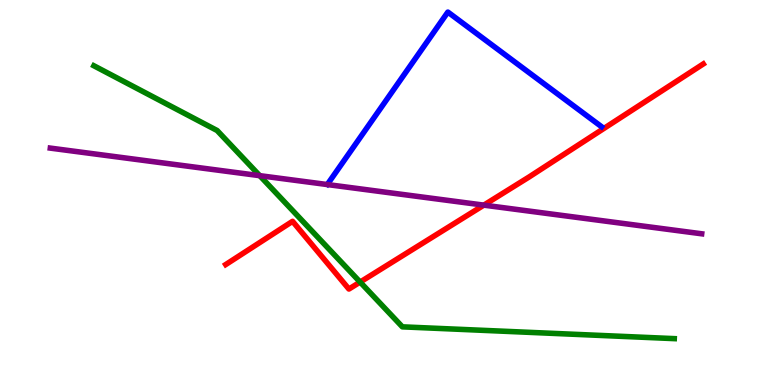[{'lines': ['blue', 'red'], 'intersections': []}, {'lines': ['green', 'red'], 'intersections': [{'x': 4.65, 'y': 2.67}]}, {'lines': ['purple', 'red'], 'intersections': [{'x': 6.24, 'y': 4.67}]}, {'lines': ['blue', 'green'], 'intersections': []}, {'lines': ['blue', 'purple'], 'intersections': []}, {'lines': ['green', 'purple'], 'intersections': [{'x': 3.35, 'y': 5.44}]}]